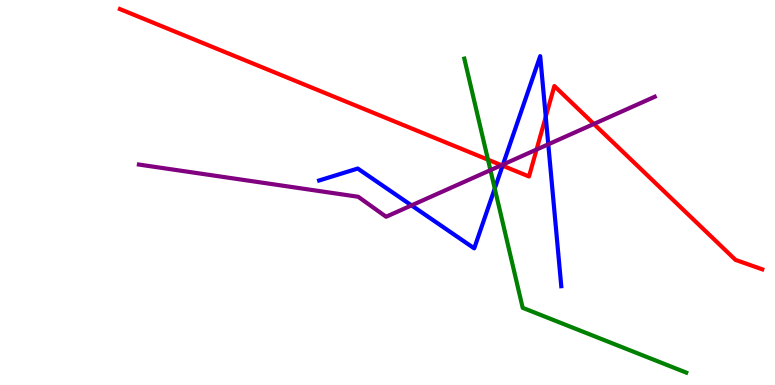[{'lines': ['blue', 'red'], 'intersections': [{'x': 6.49, 'y': 5.7}, {'x': 7.04, 'y': 6.97}]}, {'lines': ['green', 'red'], 'intersections': [{'x': 6.3, 'y': 5.85}]}, {'lines': ['purple', 'red'], 'intersections': [{'x': 6.47, 'y': 5.71}, {'x': 6.92, 'y': 6.12}, {'x': 7.66, 'y': 6.78}]}, {'lines': ['blue', 'green'], 'intersections': [{'x': 6.38, 'y': 5.1}]}, {'lines': ['blue', 'purple'], 'intersections': [{'x': 5.31, 'y': 4.67}, {'x': 6.49, 'y': 5.73}, {'x': 7.07, 'y': 6.25}]}, {'lines': ['green', 'purple'], 'intersections': [{'x': 6.33, 'y': 5.58}]}]